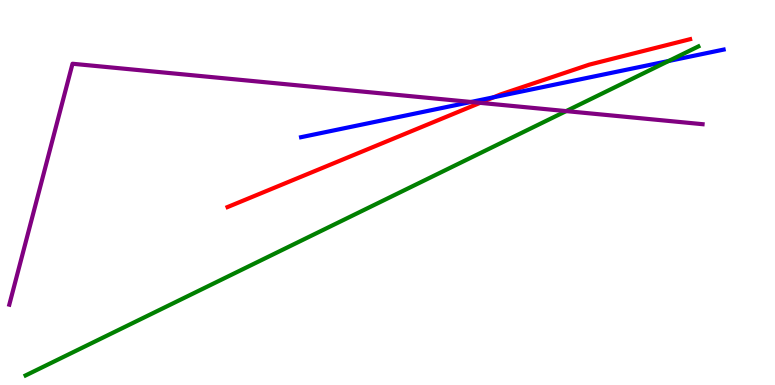[{'lines': ['blue', 'red'], 'intersections': [{'x': 6.37, 'y': 7.47}]}, {'lines': ['green', 'red'], 'intersections': []}, {'lines': ['purple', 'red'], 'intersections': [{'x': 6.2, 'y': 7.33}]}, {'lines': ['blue', 'green'], 'intersections': [{'x': 8.63, 'y': 8.42}]}, {'lines': ['blue', 'purple'], 'intersections': [{'x': 6.08, 'y': 7.35}]}, {'lines': ['green', 'purple'], 'intersections': [{'x': 7.31, 'y': 7.11}]}]